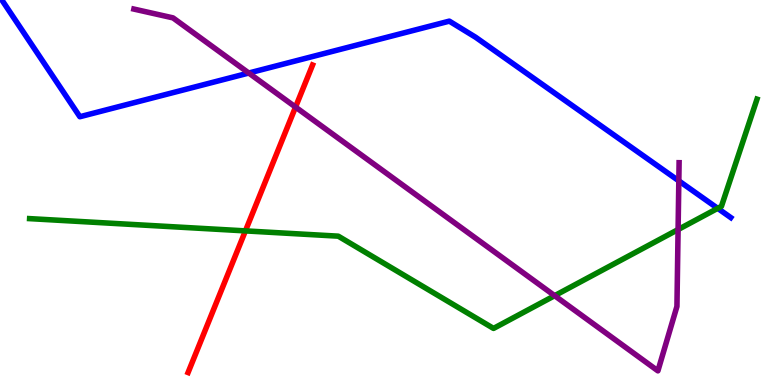[{'lines': ['blue', 'red'], 'intersections': []}, {'lines': ['green', 'red'], 'intersections': [{'x': 3.17, 'y': 4.0}]}, {'lines': ['purple', 'red'], 'intersections': [{'x': 3.81, 'y': 7.22}]}, {'lines': ['blue', 'green'], 'intersections': [{'x': 9.26, 'y': 4.59}]}, {'lines': ['blue', 'purple'], 'intersections': [{'x': 3.21, 'y': 8.1}, {'x': 8.76, 'y': 5.3}]}, {'lines': ['green', 'purple'], 'intersections': [{'x': 7.16, 'y': 2.32}, {'x': 8.75, 'y': 4.04}]}]